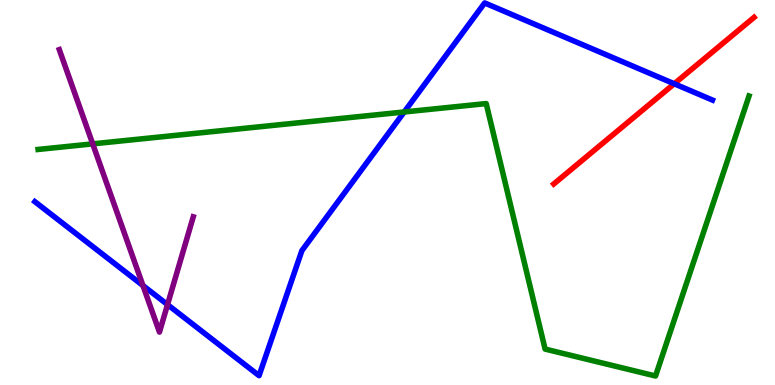[{'lines': ['blue', 'red'], 'intersections': [{'x': 8.7, 'y': 7.82}]}, {'lines': ['green', 'red'], 'intersections': []}, {'lines': ['purple', 'red'], 'intersections': []}, {'lines': ['blue', 'green'], 'intersections': [{'x': 5.22, 'y': 7.09}]}, {'lines': ['blue', 'purple'], 'intersections': [{'x': 1.84, 'y': 2.58}, {'x': 2.16, 'y': 2.09}]}, {'lines': ['green', 'purple'], 'intersections': [{'x': 1.2, 'y': 6.26}]}]